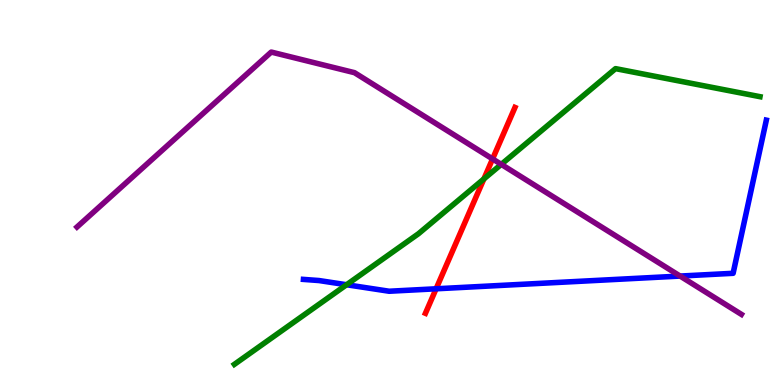[{'lines': ['blue', 'red'], 'intersections': [{'x': 5.63, 'y': 2.5}]}, {'lines': ['green', 'red'], 'intersections': [{'x': 6.24, 'y': 5.35}]}, {'lines': ['purple', 'red'], 'intersections': [{'x': 6.36, 'y': 5.87}]}, {'lines': ['blue', 'green'], 'intersections': [{'x': 4.47, 'y': 2.6}]}, {'lines': ['blue', 'purple'], 'intersections': [{'x': 8.78, 'y': 2.83}]}, {'lines': ['green', 'purple'], 'intersections': [{'x': 6.47, 'y': 5.73}]}]